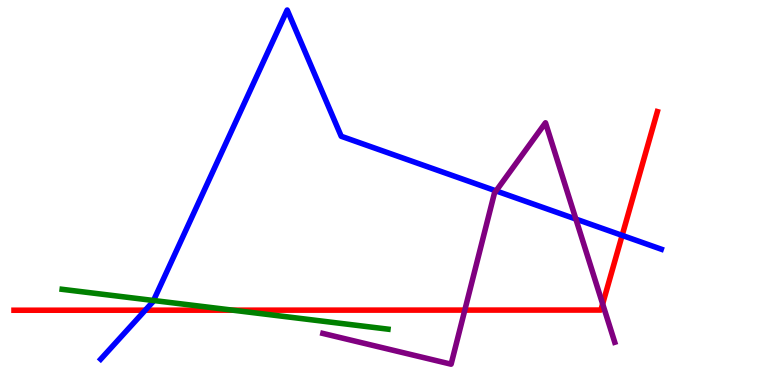[{'lines': ['blue', 'red'], 'intersections': [{'x': 1.87, 'y': 1.94}, {'x': 8.03, 'y': 3.89}]}, {'lines': ['green', 'red'], 'intersections': [{'x': 3.0, 'y': 1.94}]}, {'lines': ['purple', 'red'], 'intersections': [{'x': 6.0, 'y': 1.95}, {'x': 7.78, 'y': 2.11}]}, {'lines': ['blue', 'green'], 'intersections': [{'x': 1.98, 'y': 2.19}]}, {'lines': ['blue', 'purple'], 'intersections': [{'x': 6.4, 'y': 5.04}, {'x': 7.43, 'y': 4.31}]}, {'lines': ['green', 'purple'], 'intersections': []}]